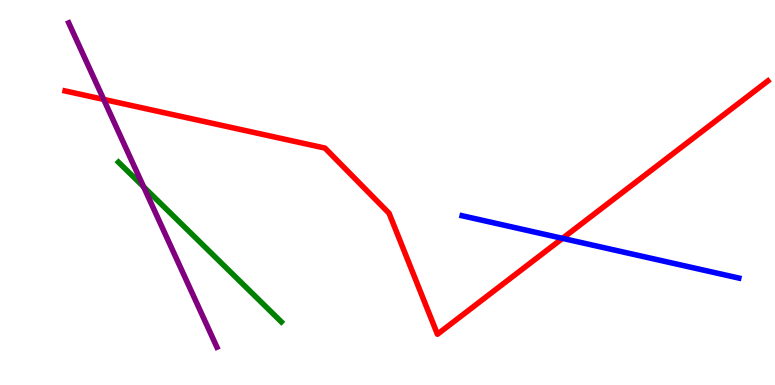[{'lines': ['blue', 'red'], 'intersections': [{'x': 7.26, 'y': 3.81}]}, {'lines': ['green', 'red'], 'intersections': []}, {'lines': ['purple', 'red'], 'intersections': [{'x': 1.34, 'y': 7.42}]}, {'lines': ['blue', 'green'], 'intersections': []}, {'lines': ['blue', 'purple'], 'intersections': []}, {'lines': ['green', 'purple'], 'intersections': [{'x': 1.85, 'y': 5.15}]}]